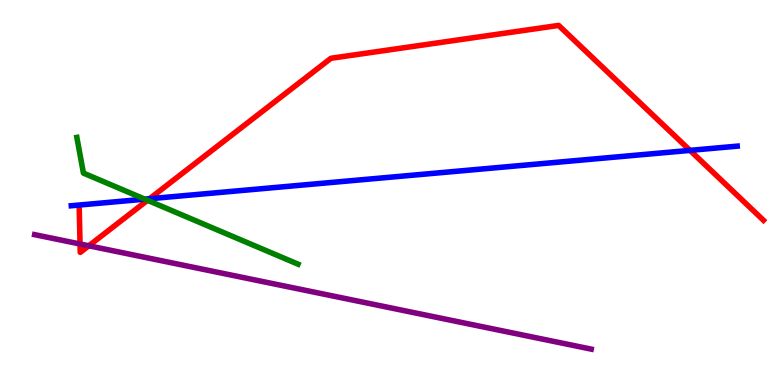[{'lines': ['blue', 'red'], 'intersections': [{'x': 1.93, 'y': 4.84}, {'x': 8.9, 'y': 6.09}]}, {'lines': ['green', 'red'], 'intersections': [{'x': 1.9, 'y': 4.8}]}, {'lines': ['purple', 'red'], 'intersections': [{'x': 1.03, 'y': 3.66}, {'x': 1.15, 'y': 3.62}]}, {'lines': ['blue', 'green'], 'intersections': [{'x': 1.87, 'y': 4.83}]}, {'lines': ['blue', 'purple'], 'intersections': []}, {'lines': ['green', 'purple'], 'intersections': []}]